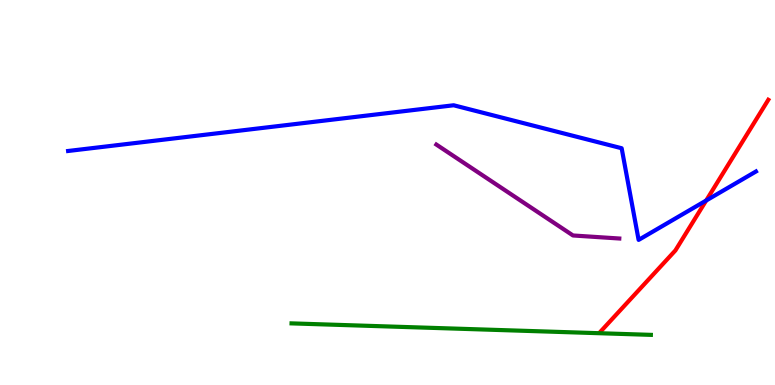[{'lines': ['blue', 'red'], 'intersections': [{'x': 9.11, 'y': 4.79}]}, {'lines': ['green', 'red'], 'intersections': []}, {'lines': ['purple', 'red'], 'intersections': []}, {'lines': ['blue', 'green'], 'intersections': []}, {'lines': ['blue', 'purple'], 'intersections': []}, {'lines': ['green', 'purple'], 'intersections': []}]